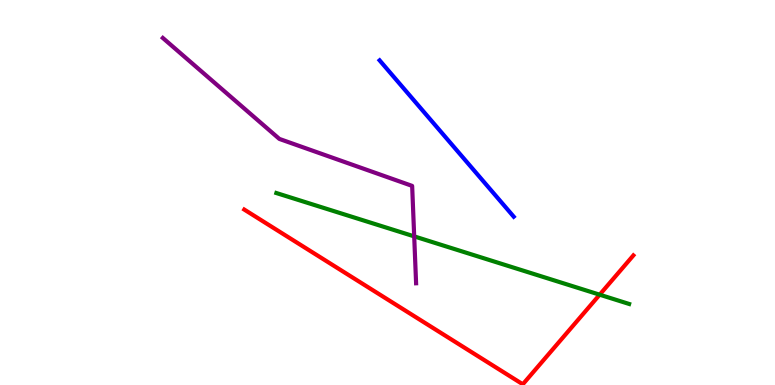[{'lines': ['blue', 'red'], 'intersections': []}, {'lines': ['green', 'red'], 'intersections': [{'x': 7.74, 'y': 2.35}]}, {'lines': ['purple', 'red'], 'intersections': []}, {'lines': ['blue', 'green'], 'intersections': []}, {'lines': ['blue', 'purple'], 'intersections': []}, {'lines': ['green', 'purple'], 'intersections': [{'x': 5.34, 'y': 3.86}]}]